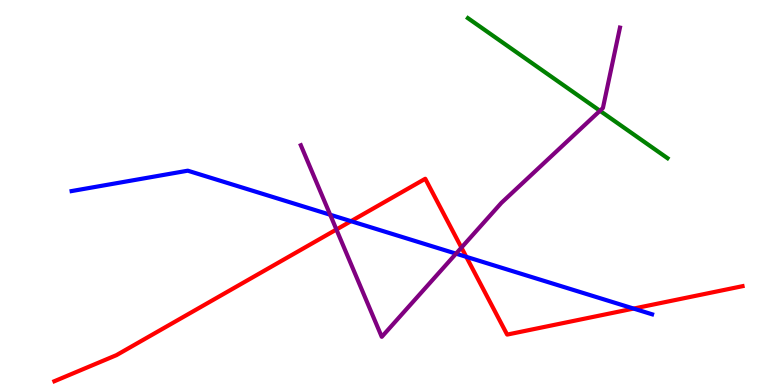[{'lines': ['blue', 'red'], 'intersections': [{'x': 4.53, 'y': 4.26}, {'x': 6.02, 'y': 3.33}, {'x': 8.18, 'y': 1.98}]}, {'lines': ['green', 'red'], 'intersections': []}, {'lines': ['purple', 'red'], 'intersections': [{'x': 4.34, 'y': 4.04}, {'x': 5.95, 'y': 3.57}]}, {'lines': ['blue', 'green'], 'intersections': []}, {'lines': ['blue', 'purple'], 'intersections': [{'x': 4.26, 'y': 4.42}, {'x': 5.88, 'y': 3.41}]}, {'lines': ['green', 'purple'], 'intersections': [{'x': 7.74, 'y': 7.12}]}]